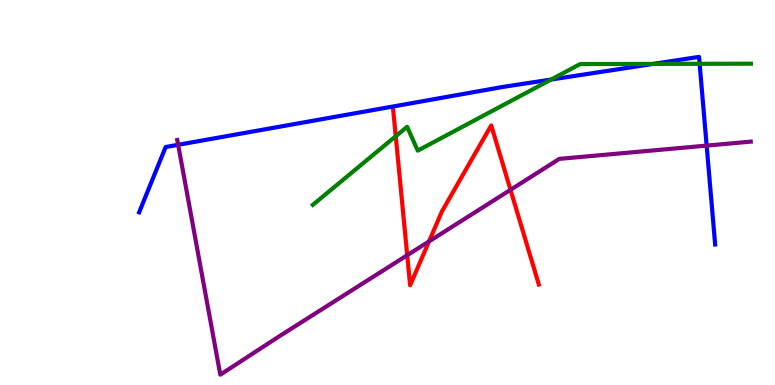[{'lines': ['blue', 'red'], 'intersections': []}, {'lines': ['green', 'red'], 'intersections': [{'x': 5.11, 'y': 6.46}]}, {'lines': ['purple', 'red'], 'intersections': [{'x': 5.25, 'y': 3.37}, {'x': 5.54, 'y': 3.73}, {'x': 6.59, 'y': 5.07}]}, {'lines': ['blue', 'green'], 'intersections': [{'x': 7.11, 'y': 7.93}, {'x': 8.43, 'y': 8.34}, {'x': 9.03, 'y': 8.34}]}, {'lines': ['blue', 'purple'], 'intersections': [{'x': 2.3, 'y': 6.24}, {'x': 9.12, 'y': 6.22}]}, {'lines': ['green', 'purple'], 'intersections': []}]